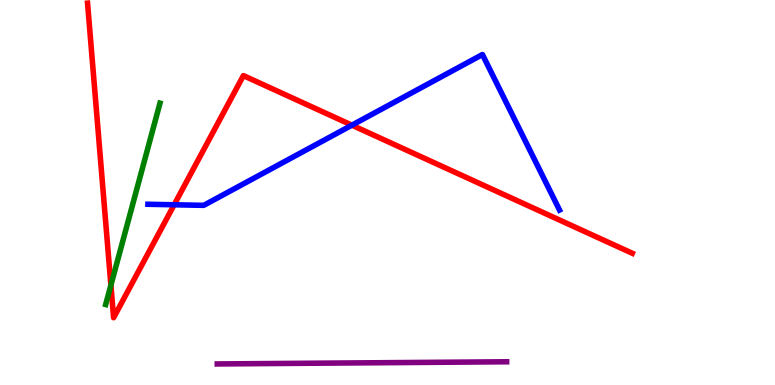[{'lines': ['blue', 'red'], 'intersections': [{'x': 2.25, 'y': 4.68}, {'x': 4.54, 'y': 6.75}]}, {'lines': ['green', 'red'], 'intersections': [{'x': 1.43, 'y': 2.59}]}, {'lines': ['purple', 'red'], 'intersections': []}, {'lines': ['blue', 'green'], 'intersections': []}, {'lines': ['blue', 'purple'], 'intersections': []}, {'lines': ['green', 'purple'], 'intersections': []}]